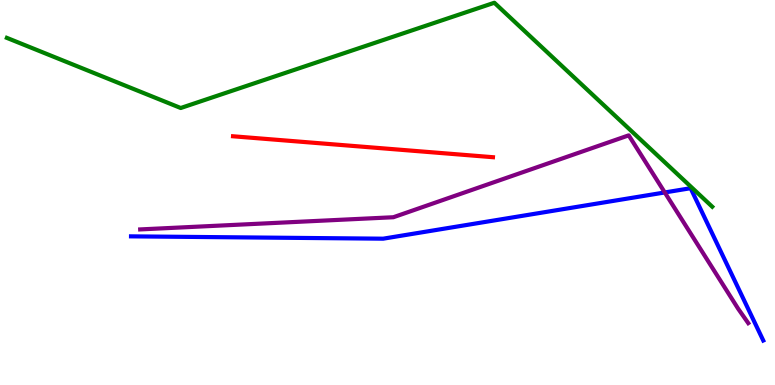[{'lines': ['blue', 'red'], 'intersections': []}, {'lines': ['green', 'red'], 'intersections': []}, {'lines': ['purple', 'red'], 'intersections': []}, {'lines': ['blue', 'green'], 'intersections': []}, {'lines': ['blue', 'purple'], 'intersections': [{'x': 8.58, 'y': 5.0}]}, {'lines': ['green', 'purple'], 'intersections': []}]